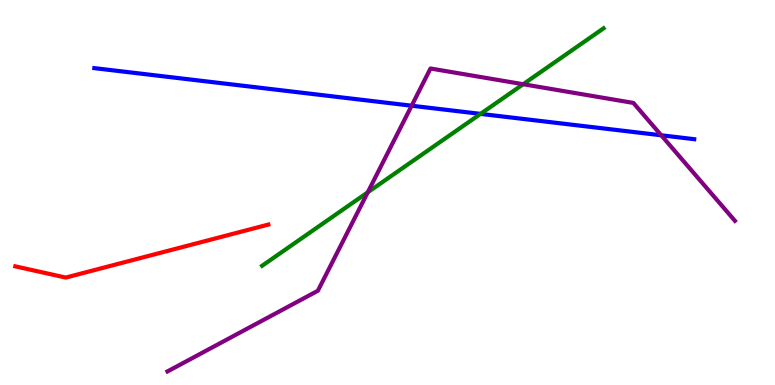[{'lines': ['blue', 'red'], 'intersections': []}, {'lines': ['green', 'red'], 'intersections': []}, {'lines': ['purple', 'red'], 'intersections': []}, {'lines': ['blue', 'green'], 'intersections': [{'x': 6.2, 'y': 7.04}]}, {'lines': ['blue', 'purple'], 'intersections': [{'x': 5.31, 'y': 7.25}, {'x': 8.53, 'y': 6.49}]}, {'lines': ['green', 'purple'], 'intersections': [{'x': 4.75, 'y': 5.0}, {'x': 6.75, 'y': 7.81}]}]